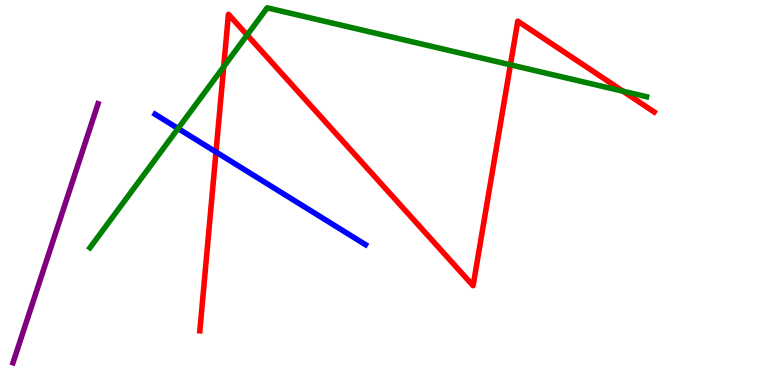[{'lines': ['blue', 'red'], 'intersections': [{'x': 2.79, 'y': 6.05}]}, {'lines': ['green', 'red'], 'intersections': [{'x': 2.89, 'y': 8.27}, {'x': 3.19, 'y': 9.09}, {'x': 6.59, 'y': 8.32}, {'x': 8.04, 'y': 7.63}]}, {'lines': ['purple', 'red'], 'intersections': []}, {'lines': ['blue', 'green'], 'intersections': [{'x': 2.3, 'y': 6.66}]}, {'lines': ['blue', 'purple'], 'intersections': []}, {'lines': ['green', 'purple'], 'intersections': []}]